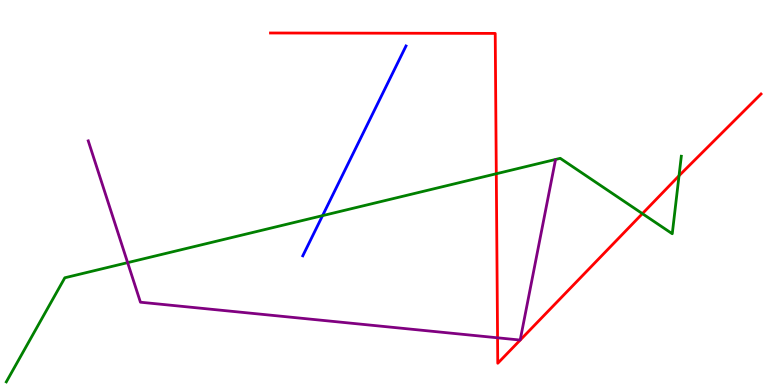[{'lines': ['blue', 'red'], 'intersections': []}, {'lines': ['green', 'red'], 'intersections': [{'x': 6.4, 'y': 5.49}, {'x': 8.29, 'y': 4.45}, {'x': 8.76, 'y': 5.44}]}, {'lines': ['purple', 'red'], 'intersections': [{'x': 6.42, 'y': 1.23}]}, {'lines': ['blue', 'green'], 'intersections': [{'x': 4.16, 'y': 4.4}]}, {'lines': ['blue', 'purple'], 'intersections': []}, {'lines': ['green', 'purple'], 'intersections': [{'x': 1.65, 'y': 3.18}]}]